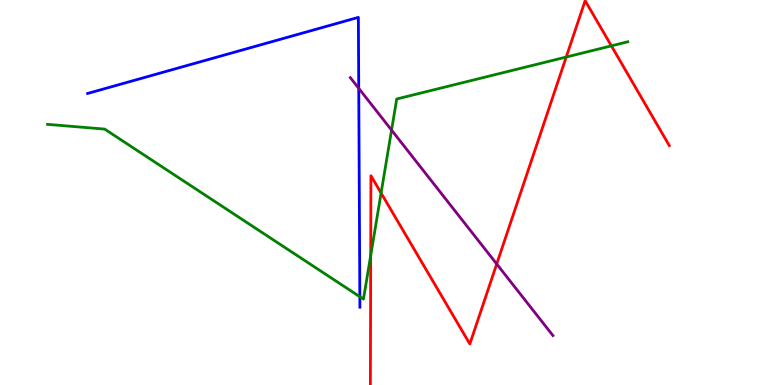[{'lines': ['blue', 'red'], 'intersections': []}, {'lines': ['green', 'red'], 'intersections': [{'x': 4.78, 'y': 3.37}, {'x': 4.92, 'y': 4.99}, {'x': 7.31, 'y': 8.52}, {'x': 7.89, 'y': 8.81}]}, {'lines': ['purple', 'red'], 'intersections': [{'x': 6.41, 'y': 3.14}]}, {'lines': ['blue', 'green'], 'intersections': [{'x': 4.64, 'y': 2.29}]}, {'lines': ['blue', 'purple'], 'intersections': [{'x': 4.63, 'y': 7.71}]}, {'lines': ['green', 'purple'], 'intersections': [{'x': 5.05, 'y': 6.62}]}]